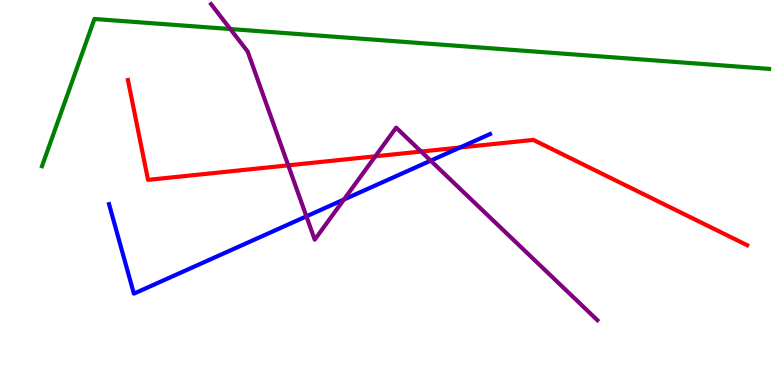[{'lines': ['blue', 'red'], 'intersections': [{'x': 5.94, 'y': 6.17}]}, {'lines': ['green', 'red'], 'intersections': []}, {'lines': ['purple', 'red'], 'intersections': [{'x': 3.72, 'y': 5.71}, {'x': 4.84, 'y': 5.94}, {'x': 5.43, 'y': 6.06}]}, {'lines': ['blue', 'green'], 'intersections': []}, {'lines': ['blue', 'purple'], 'intersections': [{'x': 3.95, 'y': 4.38}, {'x': 4.44, 'y': 4.82}, {'x': 5.56, 'y': 5.83}]}, {'lines': ['green', 'purple'], 'intersections': [{'x': 2.97, 'y': 9.25}]}]